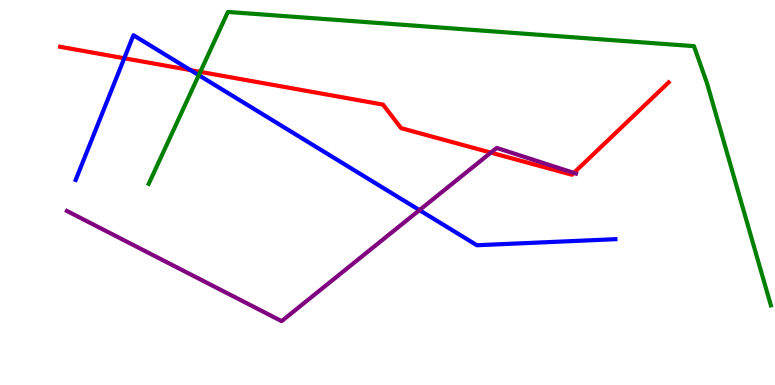[{'lines': ['blue', 'red'], 'intersections': [{'x': 1.6, 'y': 8.49}, {'x': 2.46, 'y': 8.18}]}, {'lines': ['green', 'red'], 'intersections': [{'x': 2.58, 'y': 8.13}]}, {'lines': ['purple', 'red'], 'intersections': [{'x': 6.33, 'y': 6.04}, {'x': 7.4, 'y': 5.51}]}, {'lines': ['blue', 'green'], 'intersections': [{'x': 2.56, 'y': 8.05}]}, {'lines': ['blue', 'purple'], 'intersections': [{'x': 5.41, 'y': 4.54}]}, {'lines': ['green', 'purple'], 'intersections': []}]